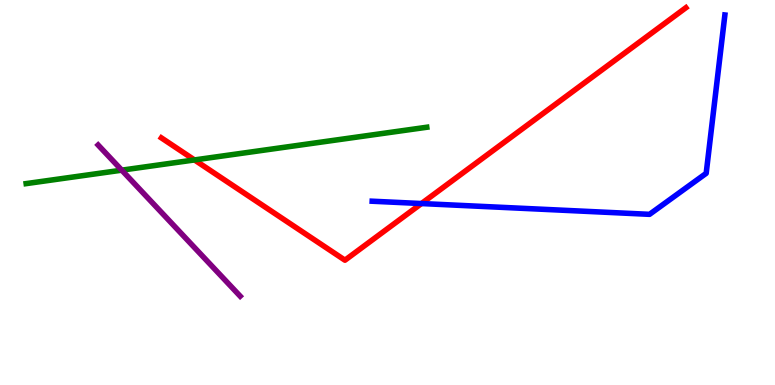[{'lines': ['blue', 'red'], 'intersections': [{'x': 5.44, 'y': 4.71}]}, {'lines': ['green', 'red'], 'intersections': [{'x': 2.51, 'y': 5.85}]}, {'lines': ['purple', 'red'], 'intersections': []}, {'lines': ['blue', 'green'], 'intersections': []}, {'lines': ['blue', 'purple'], 'intersections': []}, {'lines': ['green', 'purple'], 'intersections': [{'x': 1.57, 'y': 5.58}]}]